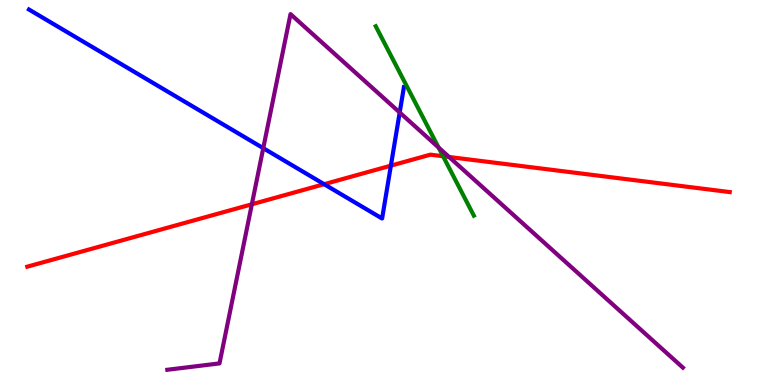[{'lines': ['blue', 'red'], 'intersections': [{'x': 4.18, 'y': 5.22}, {'x': 5.04, 'y': 5.7}]}, {'lines': ['green', 'red'], 'intersections': [{'x': 5.72, 'y': 5.94}]}, {'lines': ['purple', 'red'], 'intersections': [{'x': 3.25, 'y': 4.69}, {'x': 5.79, 'y': 5.92}]}, {'lines': ['blue', 'green'], 'intersections': []}, {'lines': ['blue', 'purple'], 'intersections': [{'x': 3.4, 'y': 6.15}, {'x': 5.16, 'y': 7.08}]}, {'lines': ['green', 'purple'], 'intersections': [{'x': 5.66, 'y': 6.17}]}]